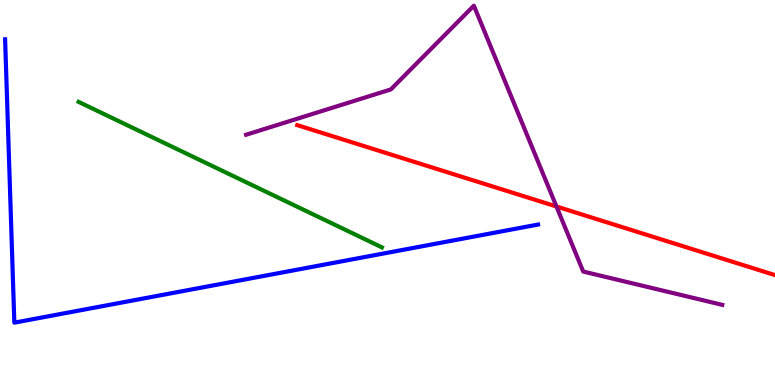[{'lines': ['blue', 'red'], 'intersections': []}, {'lines': ['green', 'red'], 'intersections': []}, {'lines': ['purple', 'red'], 'intersections': [{'x': 7.18, 'y': 4.64}]}, {'lines': ['blue', 'green'], 'intersections': []}, {'lines': ['blue', 'purple'], 'intersections': []}, {'lines': ['green', 'purple'], 'intersections': []}]